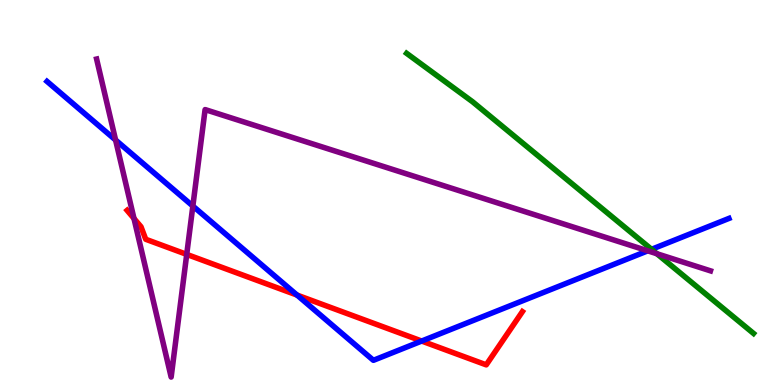[{'lines': ['blue', 'red'], 'intersections': [{'x': 3.83, 'y': 2.34}, {'x': 5.44, 'y': 1.14}]}, {'lines': ['green', 'red'], 'intersections': []}, {'lines': ['purple', 'red'], 'intersections': [{'x': 1.73, 'y': 4.33}, {'x': 2.41, 'y': 3.39}]}, {'lines': ['blue', 'green'], 'intersections': [{'x': 8.41, 'y': 3.52}]}, {'lines': ['blue', 'purple'], 'intersections': [{'x': 1.49, 'y': 6.36}, {'x': 2.49, 'y': 4.65}, {'x': 8.36, 'y': 3.49}]}, {'lines': ['green', 'purple'], 'intersections': [{'x': 8.48, 'y': 3.41}]}]